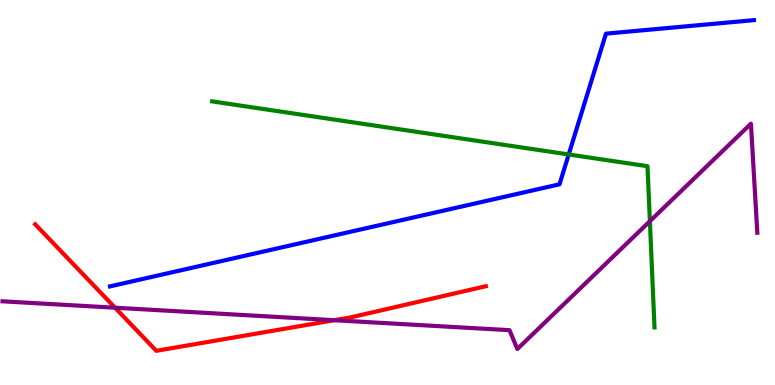[{'lines': ['blue', 'red'], 'intersections': []}, {'lines': ['green', 'red'], 'intersections': []}, {'lines': ['purple', 'red'], 'intersections': [{'x': 1.48, 'y': 2.01}, {'x': 4.31, 'y': 1.68}]}, {'lines': ['blue', 'green'], 'intersections': [{'x': 7.34, 'y': 5.99}]}, {'lines': ['blue', 'purple'], 'intersections': []}, {'lines': ['green', 'purple'], 'intersections': [{'x': 8.39, 'y': 4.26}]}]